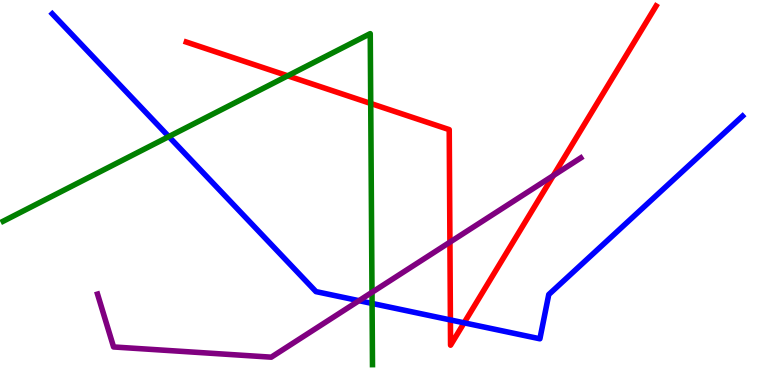[{'lines': ['blue', 'red'], 'intersections': [{'x': 5.81, 'y': 1.69}, {'x': 5.99, 'y': 1.61}]}, {'lines': ['green', 'red'], 'intersections': [{'x': 3.71, 'y': 8.03}, {'x': 4.78, 'y': 7.31}]}, {'lines': ['purple', 'red'], 'intersections': [{'x': 5.81, 'y': 3.71}, {'x': 7.14, 'y': 5.44}]}, {'lines': ['blue', 'green'], 'intersections': [{'x': 2.18, 'y': 6.45}, {'x': 4.8, 'y': 2.12}]}, {'lines': ['blue', 'purple'], 'intersections': [{'x': 4.63, 'y': 2.19}]}, {'lines': ['green', 'purple'], 'intersections': [{'x': 4.8, 'y': 2.41}]}]